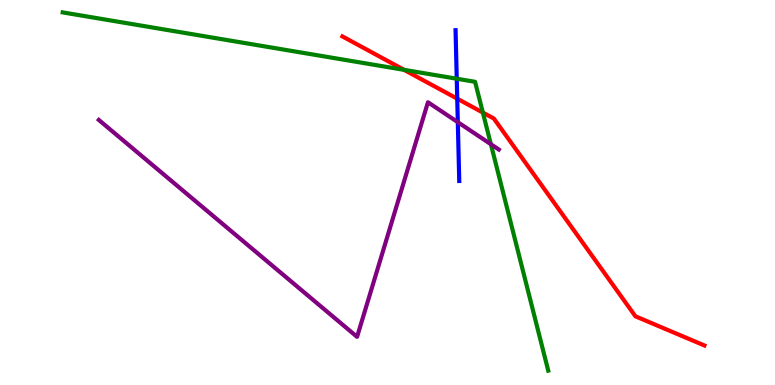[{'lines': ['blue', 'red'], 'intersections': [{'x': 5.9, 'y': 7.44}]}, {'lines': ['green', 'red'], 'intersections': [{'x': 5.21, 'y': 8.19}, {'x': 6.23, 'y': 7.08}]}, {'lines': ['purple', 'red'], 'intersections': []}, {'lines': ['blue', 'green'], 'intersections': [{'x': 5.89, 'y': 7.96}]}, {'lines': ['blue', 'purple'], 'intersections': [{'x': 5.91, 'y': 6.83}]}, {'lines': ['green', 'purple'], 'intersections': [{'x': 6.33, 'y': 6.25}]}]